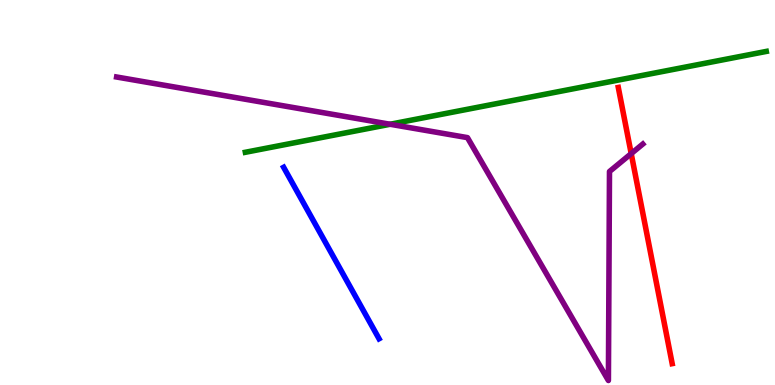[{'lines': ['blue', 'red'], 'intersections': []}, {'lines': ['green', 'red'], 'intersections': []}, {'lines': ['purple', 'red'], 'intersections': [{'x': 8.14, 'y': 6.01}]}, {'lines': ['blue', 'green'], 'intersections': []}, {'lines': ['blue', 'purple'], 'intersections': []}, {'lines': ['green', 'purple'], 'intersections': [{'x': 5.03, 'y': 6.77}]}]